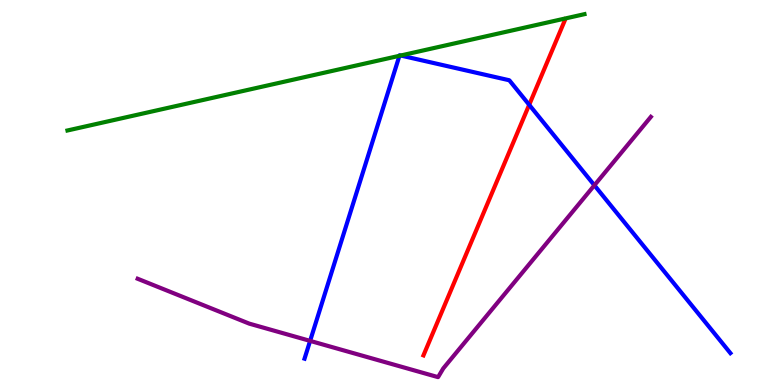[{'lines': ['blue', 'red'], 'intersections': [{'x': 6.83, 'y': 7.28}]}, {'lines': ['green', 'red'], 'intersections': []}, {'lines': ['purple', 'red'], 'intersections': []}, {'lines': ['blue', 'green'], 'intersections': [{'x': 5.15, 'y': 8.55}, {'x': 5.17, 'y': 8.56}]}, {'lines': ['blue', 'purple'], 'intersections': [{'x': 4.0, 'y': 1.15}, {'x': 7.67, 'y': 5.19}]}, {'lines': ['green', 'purple'], 'intersections': []}]